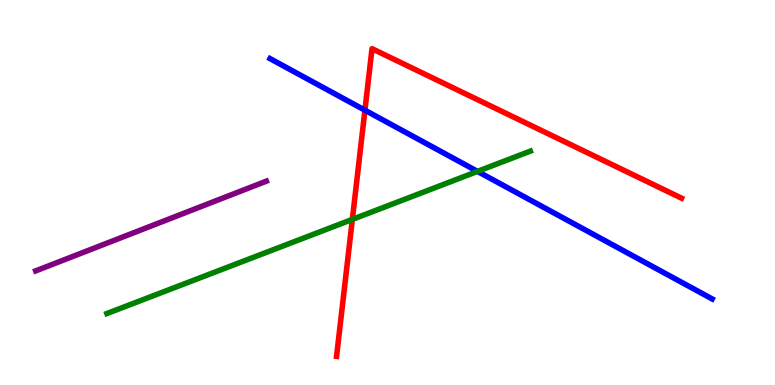[{'lines': ['blue', 'red'], 'intersections': [{'x': 4.71, 'y': 7.14}]}, {'lines': ['green', 'red'], 'intersections': [{'x': 4.55, 'y': 4.3}]}, {'lines': ['purple', 'red'], 'intersections': []}, {'lines': ['blue', 'green'], 'intersections': [{'x': 6.16, 'y': 5.55}]}, {'lines': ['blue', 'purple'], 'intersections': []}, {'lines': ['green', 'purple'], 'intersections': []}]